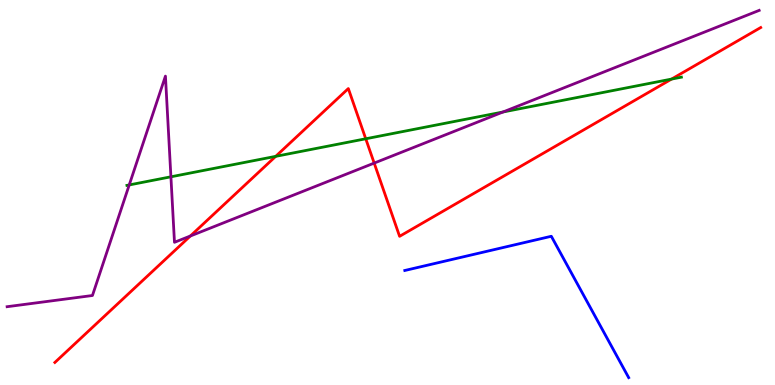[{'lines': ['blue', 'red'], 'intersections': []}, {'lines': ['green', 'red'], 'intersections': [{'x': 3.56, 'y': 5.94}, {'x': 4.72, 'y': 6.4}, {'x': 8.67, 'y': 7.95}]}, {'lines': ['purple', 'red'], 'intersections': [{'x': 2.46, 'y': 3.87}, {'x': 4.83, 'y': 5.76}]}, {'lines': ['blue', 'green'], 'intersections': []}, {'lines': ['blue', 'purple'], 'intersections': []}, {'lines': ['green', 'purple'], 'intersections': [{'x': 1.67, 'y': 5.2}, {'x': 2.21, 'y': 5.41}, {'x': 6.49, 'y': 7.09}]}]